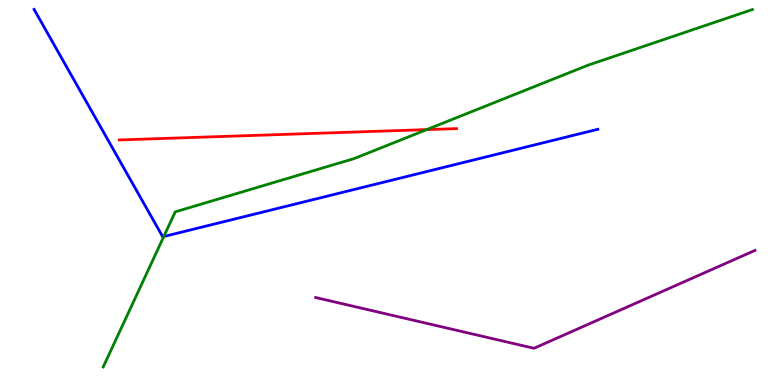[{'lines': ['blue', 'red'], 'intersections': []}, {'lines': ['green', 'red'], 'intersections': [{'x': 5.51, 'y': 6.63}]}, {'lines': ['purple', 'red'], 'intersections': []}, {'lines': ['blue', 'green'], 'intersections': [{'x': 2.11, 'y': 3.86}]}, {'lines': ['blue', 'purple'], 'intersections': []}, {'lines': ['green', 'purple'], 'intersections': []}]